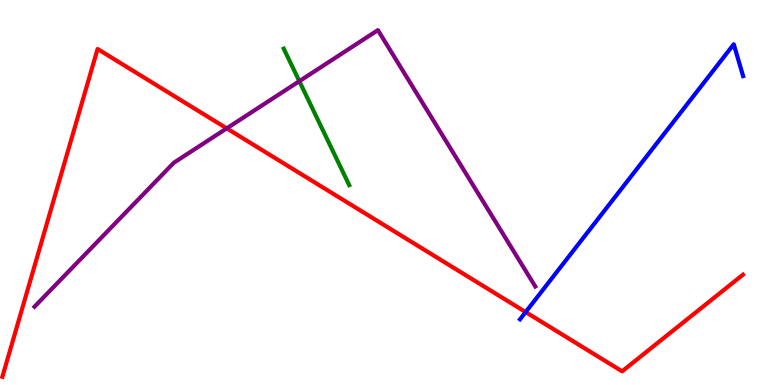[{'lines': ['blue', 'red'], 'intersections': [{'x': 6.78, 'y': 1.89}]}, {'lines': ['green', 'red'], 'intersections': []}, {'lines': ['purple', 'red'], 'intersections': [{'x': 2.93, 'y': 6.67}]}, {'lines': ['blue', 'green'], 'intersections': []}, {'lines': ['blue', 'purple'], 'intersections': []}, {'lines': ['green', 'purple'], 'intersections': [{'x': 3.86, 'y': 7.89}]}]